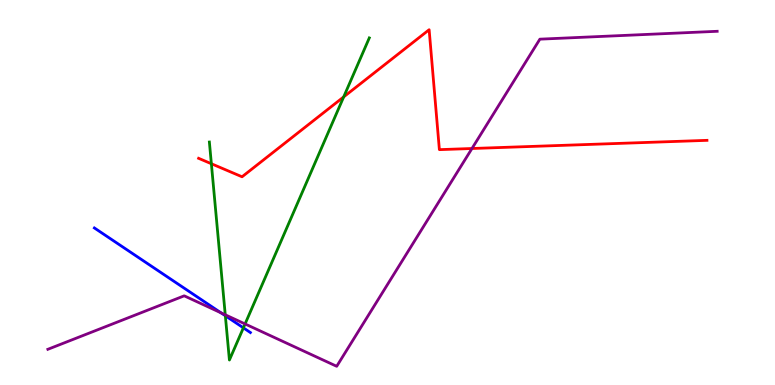[{'lines': ['blue', 'red'], 'intersections': []}, {'lines': ['green', 'red'], 'intersections': [{'x': 2.73, 'y': 5.75}, {'x': 4.43, 'y': 7.48}]}, {'lines': ['purple', 'red'], 'intersections': [{'x': 6.09, 'y': 6.14}]}, {'lines': ['blue', 'green'], 'intersections': [{'x': 2.91, 'y': 1.8}, {'x': 3.14, 'y': 1.48}]}, {'lines': ['blue', 'purple'], 'intersections': [{'x': 2.85, 'y': 1.87}]}, {'lines': ['green', 'purple'], 'intersections': [{'x': 2.91, 'y': 1.82}, {'x': 3.16, 'y': 1.59}]}]